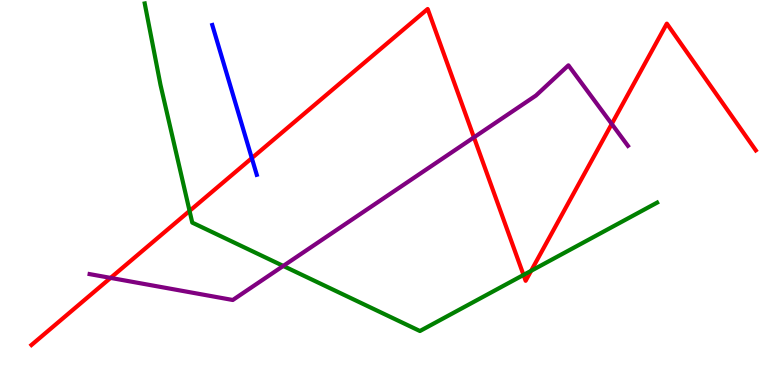[{'lines': ['blue', 'red'], 'intersections': [{'x': 3.25, 'y': 5.89}]}, {'lines': ['green', 'red'], 'intersections': [{'x': 2.45, 'y': 4.52}, {'x': 6.76, 'y': 2.86}, {'x': 6.85, 'y': 2.97}]}, {'lines': ['purple', 'red'], 'intersections': [{'x': 1.43, 'y': 2.78}, {'x': 6.12, 'y': 6.43}, {'x': 7.89, 'y': 6.78}]}, {'lines': ['blue', 'green'], 'intersections': []}, {'lines': ['blue', 'purple'], 'intersections': []}, {'lines': ['green', 'purple'], 'intersections': [{'x': 3.65, 'y': 3.09}]}]